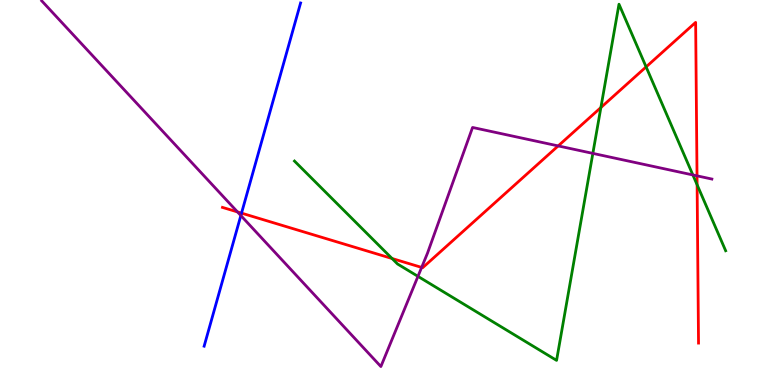[{'lines': ['blue', 'red'], 'intersections': [{'x': 3.12, 'y': 4.46}]}, {'lines': ['green', 'red'], 'intersections': [{'x': 5.06, 'y': 3.29}, {'x': 7.75, 'y': 7.21}, {'x': 8.34, 'y': 8.26}, {'x': 8.99, 'y': 5.2}]}, {'lines': ['purple', 'red'], 'intersections': [{'x': 3.06, 'y': 4.5}, {'x': 5.44, 'y': 3.05}, {'x': 7.2, 'y': 6.21}, {'x': 8.99, 'y': 5.43}]}, {'lines': ['blue', 'green'], 'intersections': []}, {'lines': ['blue', 'purple'], 'intersections': [{'x': 3.11, 'y': 4.4}]}, {'lines': ['green', 'purple'], 'intersections': [{'x': 5.39, 'y': 2.82}, {'x': 7.65, 'y': 6.02}, {'x': 8.94, 'y': 5.46}]}]